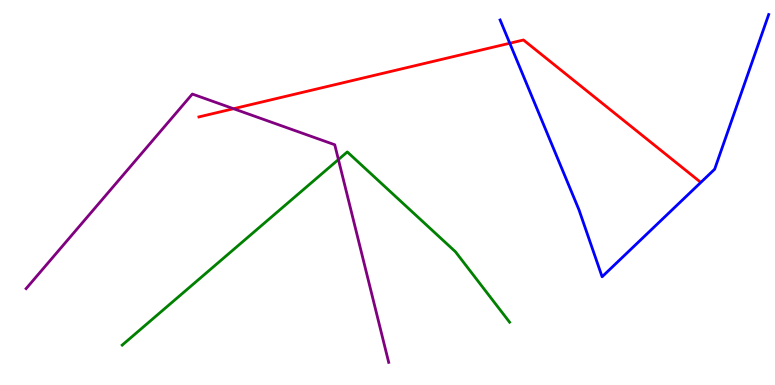[{'lines': ['blue', 'red'], 'intersections': [{'x': 6.58, 'y': 8.88}]}, {'lines': ['green', 'red'], 'intersections': []}, {'lines': ['purple', 'red'], 'intersections': [{'x': 3.01, 'y': 7.18}]}, {'lines': ['blue', 'green'], 'intersections': []}, {'lines': ['blue', 'purple'], 'intersections': []}, {'lines': ['green', 'purple'], 'intersections': [{'x': 4.37, 'y': 5.86}]}]